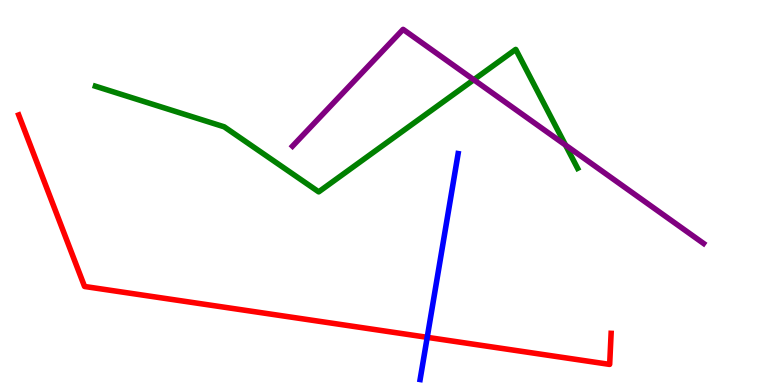[{'lines': ['blue', 'red'], 'intersections': [{'x': 5.51, 'y': 1.24}]}, {'lines': ['green', 'red'], 'intersections': []}, {'lines': ['purple', 'red'], 'intersections': []}, {'lines': ['blue', 'green'], 'intersections': []}, {'lines': ['blue', 'purple'], 'intersections': []}, {'lines': ['green', 'purple'], 'intersections': [{'x': 6.11, 'y': 7.93}, {'x': 7.3, 'y': 6.23}]}]